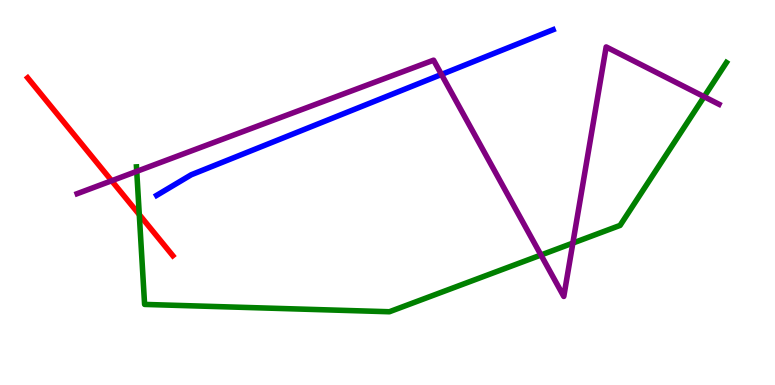[{'lines': ['blue', 'red'], 'intersections': []}, {'lines': ['green', 'red'], 'intersections': [{'x': 1.8, 'y': 4.43}]}, {'lines': ['purple', 'red'], 'intersections': [{'x': 1.44, 'y': 5.31}]}, {'lines': ['blue', 'green'], 'intersections': []}, {'lines': ['blue', 'purple'], 'intersections': [{'x': 5.7, 'y': 8.07}]}, {'lines': ['green', 'purple'], 'intersections': [{'x': 1.76, 'y': 5.55}, {'x': 6.98, 'y': 3.38}, {'x': 7.39, 'y': 3.69}, {'x': 9.09, 'y': 7.49}]}]